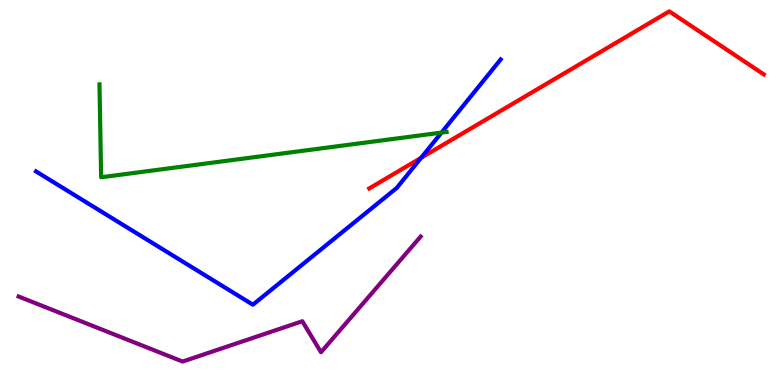[{'lines': ['blue', 'red'], 'intersections': [{'x': 5.43, 'y': 5.9}]}, {'lines': ['green', 'red'], 'intersections': []}, {'lines': ['purple', 'red'], 'intersections': []}, {'lines': ['blue', 'green'], 'intersections': [{'x': 5.7, 'y': 6.56}]}, {'lines': ['blue', 'purple'], 'intersections': []}, {'lines': ['green', 'purple'], 'intersections': []}]